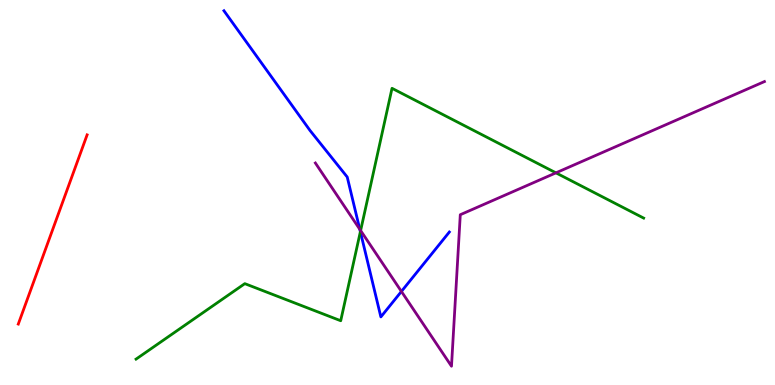[{'lines': ['blue', 'red'], 'intersections': []}, {'lines': ['green', 'red'], 'intersections': []}, {'lines': ['purple', 'red'], 'intersections': []}, {'lines': ['blue', 'green'], 'intersections': [{'x': 4.65, 'y': 3.98}]}, {'lines': ['blue', 'purple'], 'intersections': [{'x': 4.64, 'y': 4.04}, {'x': 5.18, 'y': 2.43}]}, {'lines': ['green', 'purple'], 'intersections': [{'x': 4.65, 'y': 4.01}, {'x': 7.17, 'y': 5.51}]}]